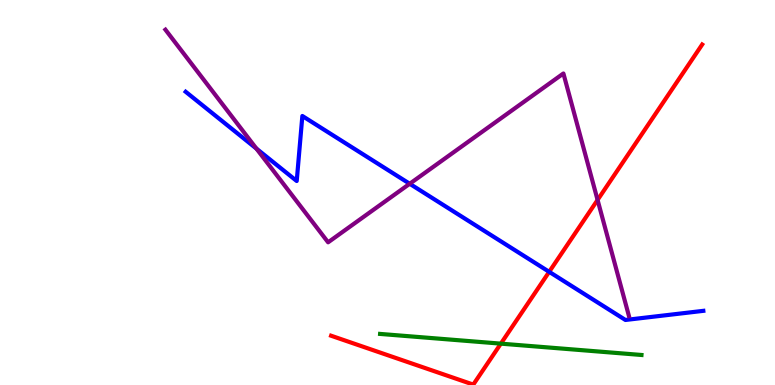[{'lines': ['blue', 'red'], 'intersections': [{'x': 7.09, 'y': 2.94}]}, {'lines': ['green', 'red'], 'intersections': [{'x': 6.46, 'y': 1.07}]}, {'lines': ['purple', 'red'], 'intersections': [{'x': 7.71, 'y': 4.81}]}, {'lines': ['blue', 'green'], 'intersections': []}, {'lines': ['blue', 'purple'], 'intersections': [{'x': 3.31, 'y': 6.14}, {'x': 5.29, 'y': 5.23}]}, {'lines': ['green', 'purple'], 'intersections': []}]